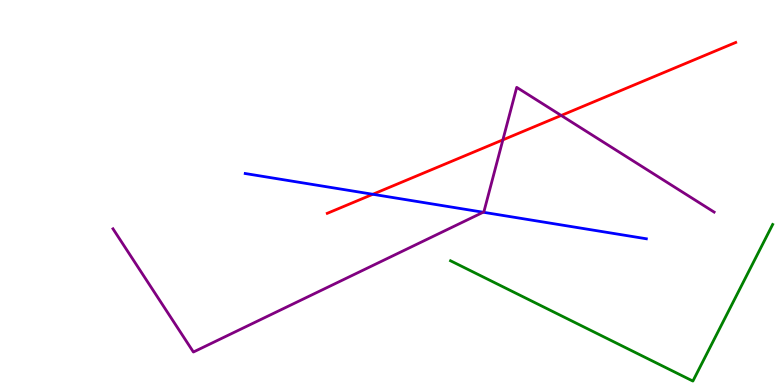[{'lines': ['blue', 'red'], 'intersections': [{'x': 4.81, 'y': 4.95}]}, {'lines': ['green', 'red'], 'intersections': []}, {'lines': ['purple', 'red'], 'intersections': [{'x': 6.49, 'y': 6.37}, {'x': 7.24, 'y': 7.0}]}, {'lines': ['blue', 'green'], 'intersections': []}, {'lines': ['blue', 'purple'], 'intersections': [{'x': 6.23, 'y': 4.49}]}, {'lines': ['green', 'purple'], 'intersections': []}]